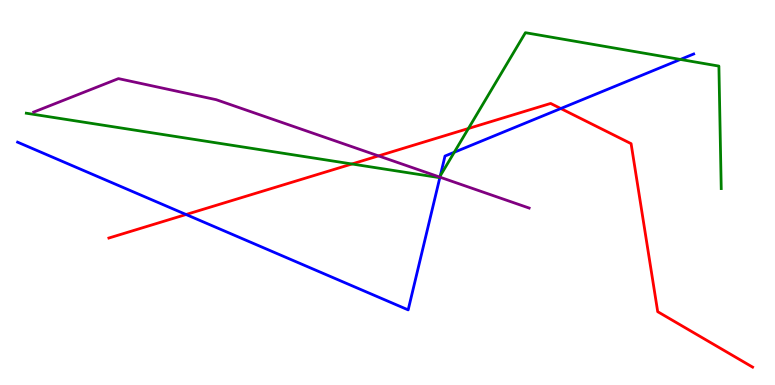[{'lines': ['blue', 'red'], 'intersections': [{'x': 2.4, 'y': 4.43}, {'x': 7.24, 'y': 7.18}]}, {'lines': ['green', 'red'], 'intersections': [{'x': 4.54, 'y': 5.74}, {'x': 6.04, 'y': 6.66}]}, {'lines': ['purple', 'red'], 'intersections': [{'x': 4.88, 'y': 5.95}]}, {'lines': ['blue', 'green'], 'intersections': [{'x': 5.68, 'y': 5.43}, {'x': 5.86, 'y': 6.05}, {'x': 8.78, 'y': 8.46}]}, {'lines': ['blue', 'purple'], 'intersections': [{'x': 5.68, 'y': 5.4}]}, {'lines': ['green', 'purple'], 'intersections': [{'x': 5.67, 'y': 5.4}]}]